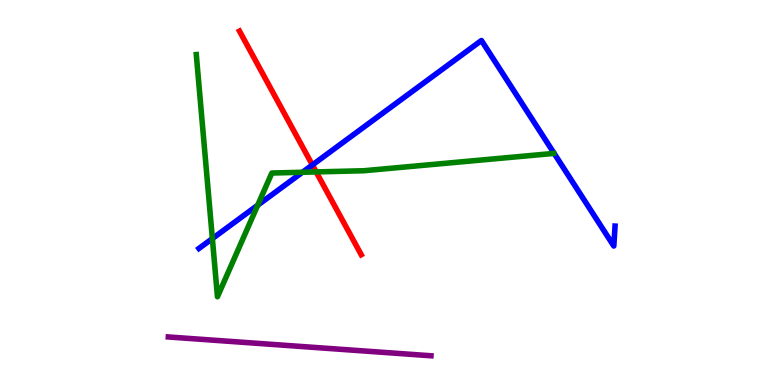[{'lines': ['blue', 'red'], 'intersections': [{'x': 4.03, 'y': 5.72}]}, {'lines': ['green', 'red'], 'intersections': [{'x': 4.08, 'y': 5.53}]}, {'lines': ['purple', 'red'], 'intersections': []}, {'lines': ['blue', 'green'], 'intersections': [{'x': 2.74, 'y': 3.8}, {'x': 3.33, 'y': 4.67}, {'x': 3.9, 'y': 5.53}]}, {'lines': ['blue', 'purple'], 'intersections': []}, {'lines': ['green', 'purple'], 'intersections': []}]